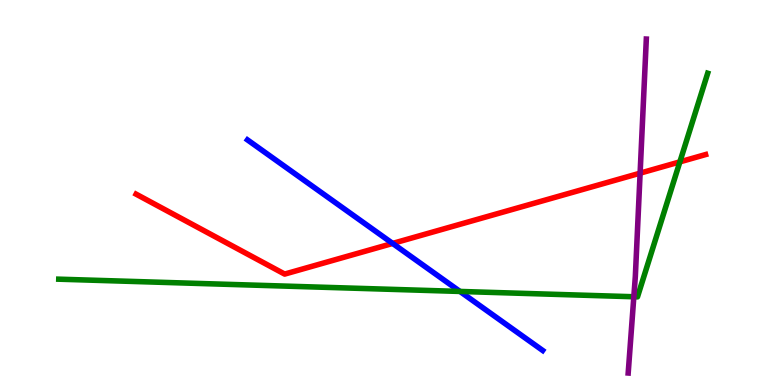[{'lines': ['blue', 'red'], 'intersections': [{'x': 5.07, 'y': 3.68}]}, {'lines': ['green', 'red'], 'intersections': [{'x': 8.77, 'y': 5.8}]}, {'lines': ['purple', 'red'], 'intersections': [{'x': 8.26, 'y': 5.5}]}, {'lines': ['blue', 'green'], 'intersections': [{'x': 5.93, 'y': 2.43}]}, {'lines': ['blue', 'purple'], 'intersections': []}, {'lines': ['green', 'purple'], 'intersections': [{'x': 8.18, 'y': 2.29}]}]